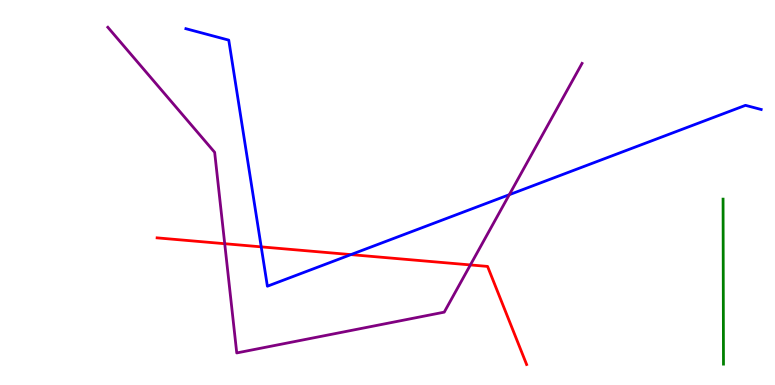[{'lines': ['blue', 'red'], 'intersections': [{'x': 3.37, 'y': 3.59}, {'x': 4.53, 'y': 3.39}]}, {'lines': ['green', 'red'], 'intersections': []}, {'lines': ['purple', 'red'], 'intersections': [{'x': 2.9, 'y': 3.67}, {'x': 6.07, 'y': 3.12}]}, {'lines': ['blue', 'green'], 'intersections': []}, {'lines': ['blue', 'purple'], 'intersections': [{'x': 6.57, 'y': 4.94}]}, {'lines': ['green', 'purple'], 'intersections': []}]